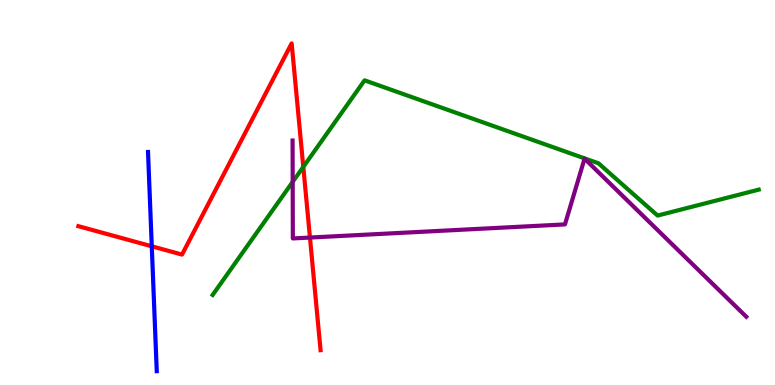[{'lines': ['blue', 'red'], 'intersections': [{'x': 1.96, 'y': 3.6}]}, {'lines': ['green', 'red'], 'intersections': [{'x': 3.91, 'y': 5.66}]}, {'lines': ['purple', 'red'], 'intersections': [{'x': 4.0, 'y': 3.83}]}, {'lines': ['blue', 'green'], 'intersections': []}, {'lines': ['blue', 'purple'], 'intersections': []}, {'lines': ['green', 'purple'], 'intersections': [{'x': 3.78, 'y': 5.28}]}]